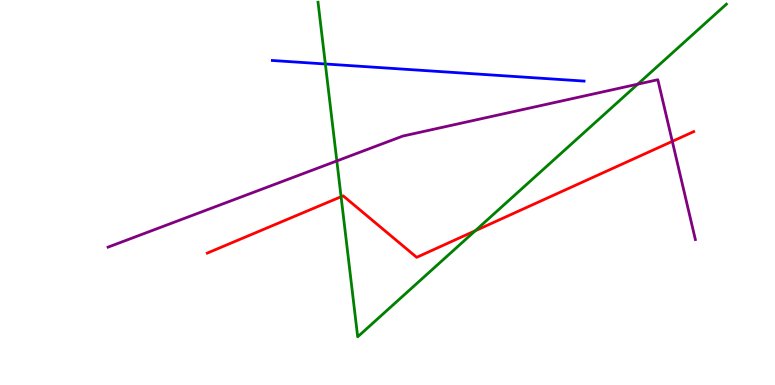[{'lines': ['blue', 'red'], 'intersections': []}, {'lines': ['green', 'red'], 'intersections': [{'x': 4.4, 'y': 4.89}, {'x': 6.13, 'y': 4.01}]}, {'lines': ['purple', 'red'], 'intersections': [{'x': 8.67, 'y': 6.33}]}, {'lines': ['blue', 'green'], 'intersections': [{'x': 4.2, 'y': 8.34}]}, {'lines': ['blue', 'purple'], 'intersections': []}, {'lines': ['green', 'purple'], 'intersections': [{'x': 4.35, 'y': 5.82}, {'x': 8.23, 'y': 7.81}]}]